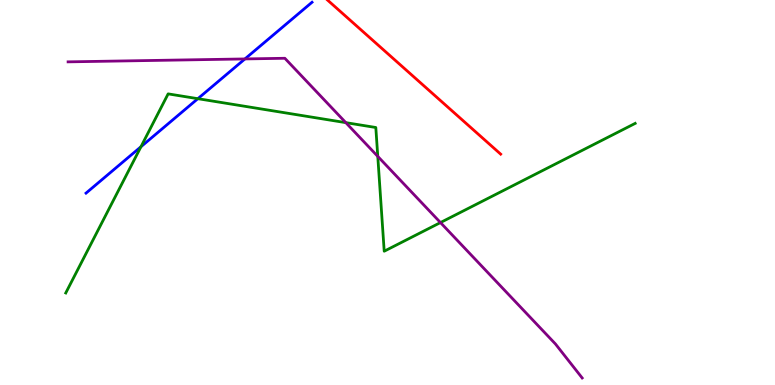[{'lines': ['blue', 'red'], 'intersections': []}, {'lines': ['green', 'red'], 'intersections': []}, {'lines': ['purple', 'red'], 'intersections': []}, {'lines': ['blue', 'green'], 'intersections': [{'x': 1.82, 'y': 6.19}, {'x': 2.55, 'y': 7.44}]}, {'lines': ['blue', 'purple'], 'intersections': [{'x': 3.16, 'y': 8.47}]}, {'lines': ['green', 'purple'], 'intersections': [{'x': 4.46, 'y': 6.81}, {'x': 4.87, 'y': 5.94}, {'x': 5.68, 'y': 4.22}]}]